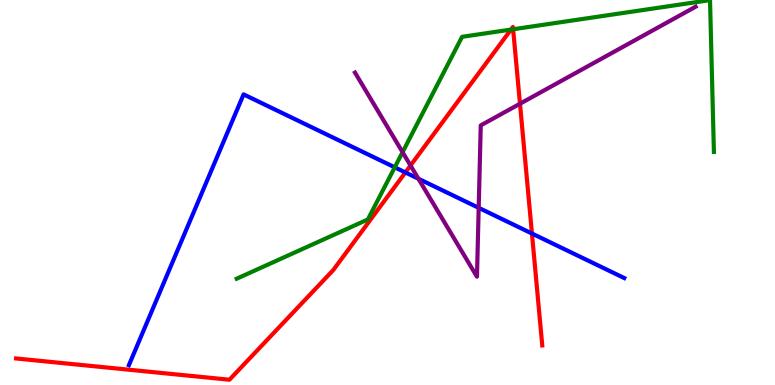[{'lines': ['blue', 'red'], 'intersections': [{'x': 5.23, 'y': 5.52}, {'x': 6.86, 'y': 3.93}]}, {'lines': ['green', 'red'], 'intersections': [{'x': 6.59, 'y': 9.23}, {'x': 6.62, 'y': 9.24}]}, {'lines': ['purple', 'red'], 'intersections': [{'x': 5.3, 'y': 5.7}, {'x': 6.71, 'y': 7.31}]}, {'lines': ['blue', 'green'], 'intersections': [{'x': 5.09, 'y': 5.65}]}, {'lines': ['blue', 'purple'], 'intersections': [{'x': 5.4, 'y': 5.36}, {'x': 6.18, 'y': 4.6}]}, {'lines': ['green', 'purple'], 'intersections': [{'x': 5.19, 'y': 6.05}]}]